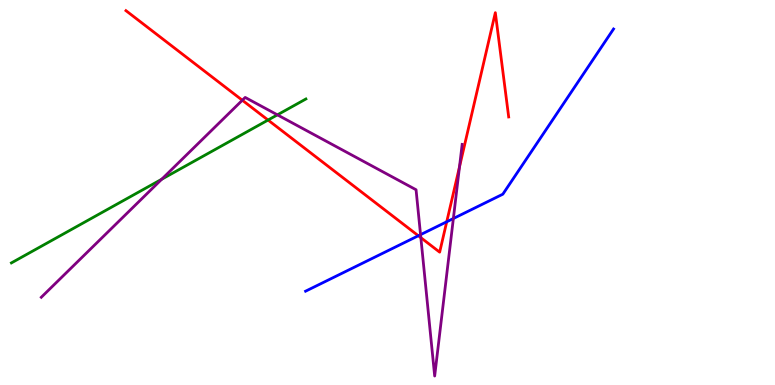[{'lines': ['blue', 'red'], 'intersections': [{'x': 5.4, 'y': 3.88}, {'x': 5.76, 'y': 4.24}]}, {'lines': ['green', 'red'], 'intersections': [{'x': 3.46, 'y': 6.88}]}, {'lines': ['purple', 'red'], 'intersections': [{'x': 3.13, 'y': 7.4}, {'x': 5.43, 'y': 3.83}, {'x': 5.93, 'y': 5.67}]}, {'lines': ['blue', 'green'], 'intersections': []}, {'lines': ['blue', 'purple'], 'intersections': [{'x': 5.43, 'y': 3.91}, {'x': 5.85, 'y': 4.32}]}, {'lines': ['green', 'purple'], 'intersections': [{'x': 2.09, 'y': 5.34}, {'x': 3.58, 'y': 7.02}]}]